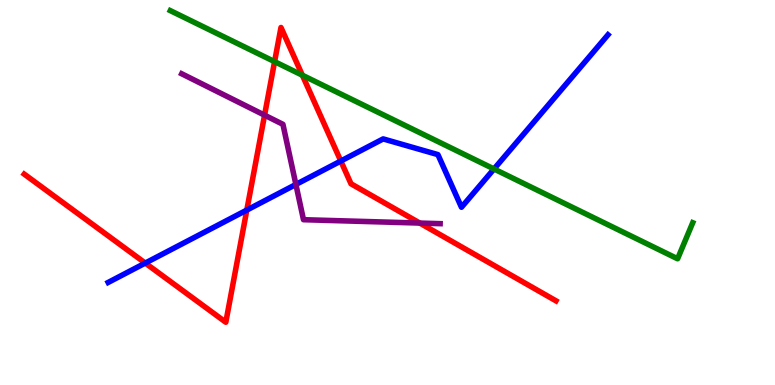[{'lines': ['blue', 'red'], 'intersections': [{'x': 1.87, 'y': 3.17}, {'x': 3.18, 'y': 4.54}, {'x': 4.4, 'y': 5.82}]}, {'lines': ['green', 'red'], 'intersections': [{'x': 3.54, 'y': 8.4}, {'x': 3.9, 'y': 8.05}]}, {'lines': ['purple', 'red'], 'intersections': [{'x': 3.41, 'y': 7.01}, {'x': 5.42, 'y': 4.21}]}, {'lines': ['blue', 'green'], 'intersections': [{'x': 6.37, 'y': 5.61}]}, {'lines': ['blue', 'purple'], 'intersections': [{'x': 3.82, 'y': 5.21}]}, {'lines': ['green', 'purple'], 'intersections': []}]